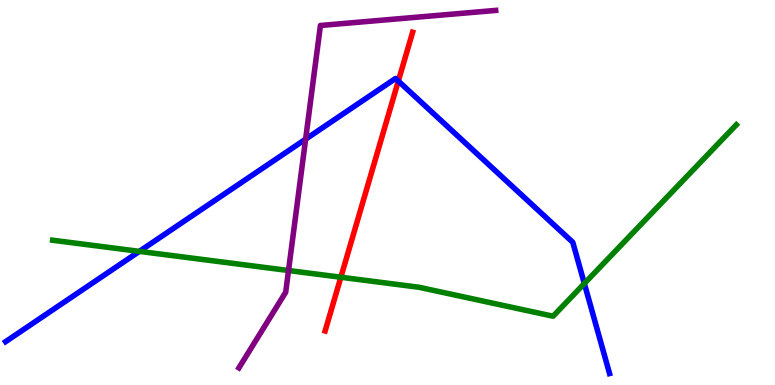[{'lines': ['blue', 'red'], 'intersections': [{'x': 5.14, 'y': 7.89}]}, {'lines': ['green', 'red'], 'intersections': [{'x': 4.4, 'y': 2.8}]}, {'lines': ['purple', 'red'], 'intersections': []}, {'lines': ['blue', 'green'], 'intersections': [{'x': 1.8, 'y': 3.47}, {'x': 7.54, 'y': 2.64}]}, {'lines': ['blue', 'purple'], 'intersections': [{'x': 3.94, 'y': 6.39}]}, {'lines': ['green', 'purple'], 'intersections': [{'x': 3.72, 'y': 2.97}]}]